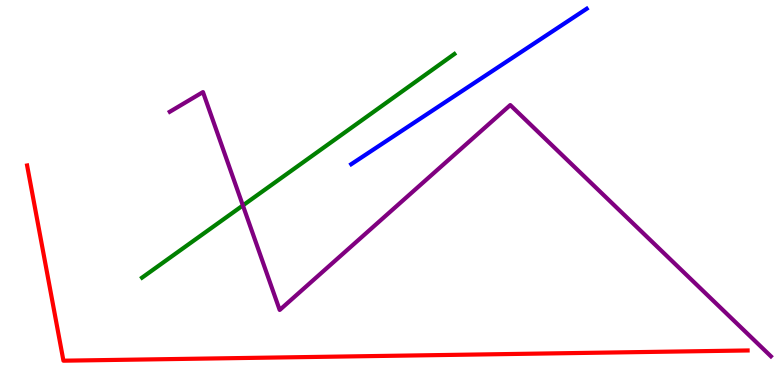[{'lines': ['blue', 'red'], 'intersections': []}, {'lines': ['green', 'red'], 'intersections': []}, {'lines': ['purple', 'red'], 'intersections': []}, {'lines': ['blue', 'green'], 'intersections': []}, {'lines': ['blue', 'purple'], 'intersections': []}, {'lines': ['green', 'purple'], 'intersections': [{'x': 3.13, 'y': 4.66}]}]